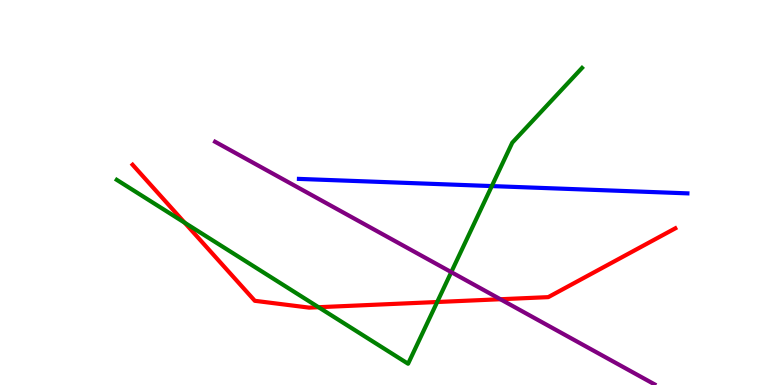[{'lines': ['blue', 'red'], 'intersections': []}, {'lines': ['green', 'red'], 'intersections': [{'x': 2.38, 'y': 4.22}, {'x': 4.11, 'y': 2.02}, {'x': 5.64, 'y': 2.16}]}, {'lines': ['purple', 'red'], 'intersections': [{'x': 6.46, 'y': 2.23}]}, {'lines': ['blue', 'green'], 'intersections': [{'x': 6.35, 'y': 5.17}]}, {'lines': ['blue', 'purple'], 'intersections': []}, {'lines': ['green', 'purple'], 'intersections': [{'x': 5.82, 'y': 2.93}]}]